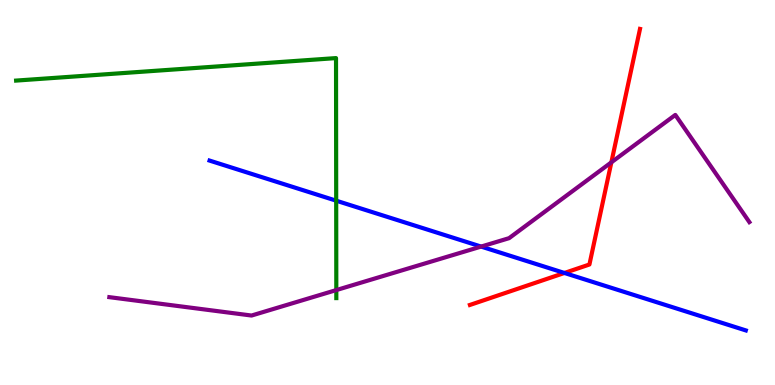[{'lines': ['blue', 'red'], 'intersections': [{'x': 7.28, 'y': 2.91}]}, {'lines': ['green', 'red'], 'intersections': []}, {'lines': ['purple', 'red'], 'intersections': [{'x': 7.89, 'y': 5.78}]}, {'lines': ['blue', 'green'], 'intersections': [{'x': 4.34, 'y': 4.79}]}, {'lines': ['blue', 'purple'], 'intersections': [{'x': 6.21, 'y': 3.6}]}, {'lines': ['green', 'purple'], 'intersections': [{'x': 4.34, 'y': 2.47}]}]